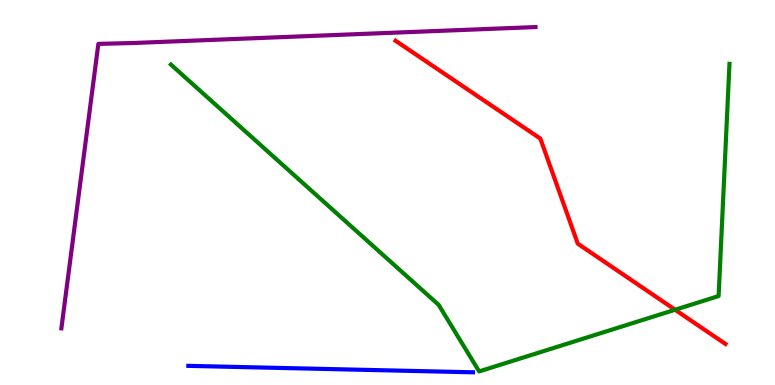[{'lines': ['blue', 'red'], 'intersections': []}, {'lines': ['green', 'red'], 'intersections': [{'x': 8.71, 'y': 1.95}]}, {'lines': ['purple', 'red'], 'intersections': []}, {'lines': ['blue', 'green'], 'intersections': []}, {'lines': ['blue', 'purple'], 'intersections': []}, {'lines': ['green', 'purple'], 'intersections': []}]